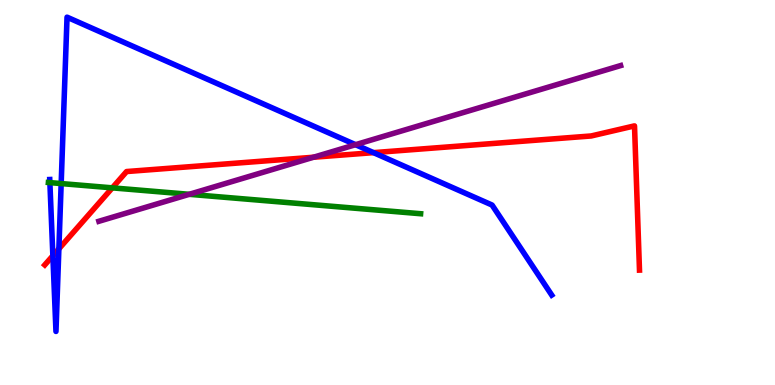[{'lines': ['blue', 'red'], 'intersections': [{'x': 0.682, 'y': 3.36}, {'x': 0.76, 'y': 3.54}, {'x': 4.82, 'y': 6.04}]}, {'lines': ['green', 'red'], 'intersections': [{'x': 1.45, 'y': 5.12}]}, {'lines': ['purple', 'red'], 'intersections': [{'x': 4.05, 'y': 5.92}]}, {'lines': ['blue', 'green'], 'intersections': [{'x': 0.644, 'y': 5.26}, {'x': 0.789, 'y': 5.23}]}, {'lines': ['blue', 'purple'], 'intersections': [{'x': 4.59, 'y': 6.24}]}, {'lines': ['green', 'purple'], 'intersections': [{'x': 2.44, 'y': 4.95}]}]